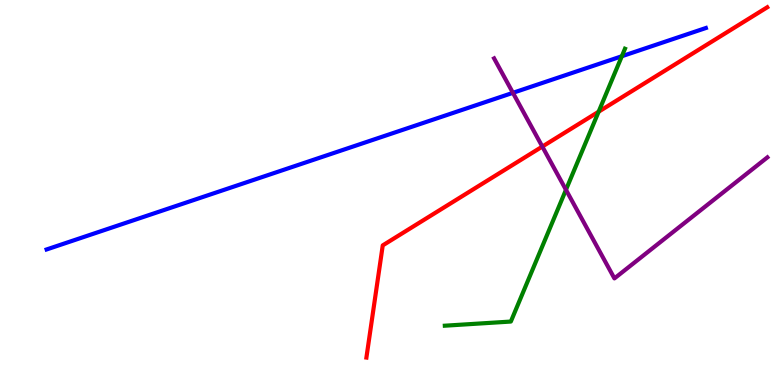[{'lines': ['blue', 'red'], 'intersections': []}, {'lines': ['green', 'red'], 'intersections': [{'x': 7.72, 'y': 7.1}]}, {'lines': ['purple', 'red'], 'intersections': [{'x': 7.0, 'y': 6.19}]}, {'lines': ['blue', 'green'], 'intersections': [{'x': 8.02, 'y': 8.54}]}, {'lines': ['blue', 'purple'], 'intersections': [{'x': 6.62, 'y': 7.59}]}, {'lines': ['green', 'purple'], 'intersections': [{'x': 7.3, 'y': 5.07}]}]